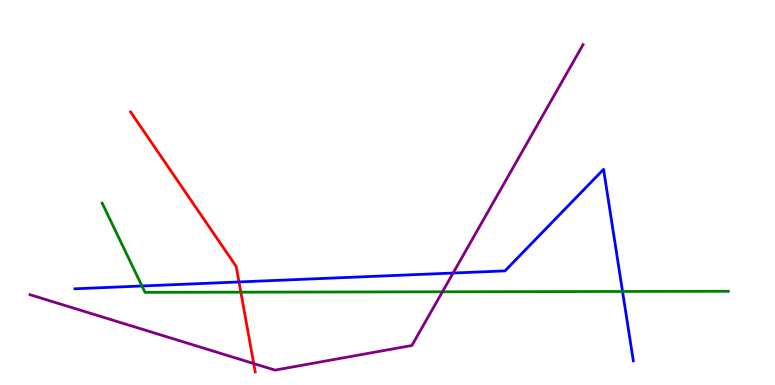[{'lines': ['blue', 'red'], 'intersections': [{'x': 3.08, 'y': 2.68}]}, {'lines': ['green', 'red'], 'intersections': [{'x': 3.11, 'y': 2.41}]}, {'lines': ['purple', 'red'], 'intersections': [{'x': 3.27, 'y': 0.557}]}, {'lines': ['blue', 'green'], 'intersections': [{'x': 1.83, 'y': 2.57}, {'x': 8.03, 'y': 2.43}]}, {'lines': ['blue', 'purple'], 'intersections': [{'x': 5.85, 'y': 2.91}]}, {'lines': ['green', 'purple'], 'intersections': [{'x': 5.71, 'y': 2.42}]}]